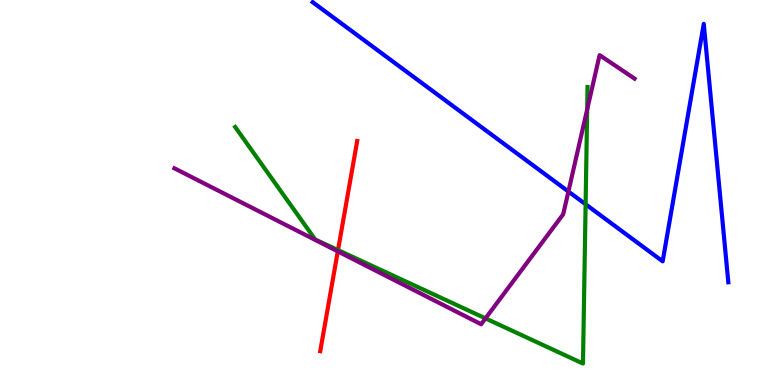[{'lines': ['blue', 'red'], 'intersections': []}, {'lines': ['green', 'red'], 'intersections': [{'x': 4.36, 'y': 3.5}]}, {'lines': ['purple', 'red'], 'intersections': [{'x': 4.36, 'y': 3.47}]}, {'lines': ['blue', 'green'], 'intersections': [{'x': 7.56, 'y': 4.69}]}, {'lines': ['blue', 'purple'], 'intersections': [{'x': 7.33, 'y': 5.03}]}, {'lines': ['green', 'purple'], 'intersections': [{'x': 6.26, 'y': 1.73}, {'x': 7.58, 'y': 7.16}]}]